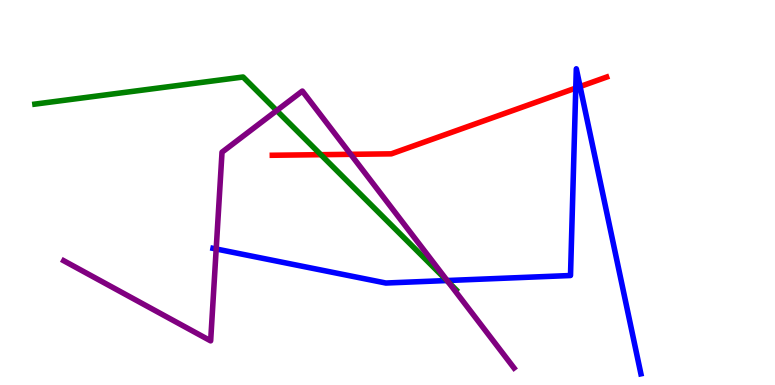[{'lines': ['blue', 'red'], 'intersections': [{'x': 7.43, 'y': 7.71}, {'x': 7.48, 'y': 7.75}]}, {'lines': ['green', 'red'], 'intersections': [{'x': 4.14, 'y': 5.98}]}, {'lines': ['purple', 'red'], 'intersections': [{'x': 4.53, 'y': 5.99}]}, {'lines': ['blue', 'green'], 'intersections': [{'x': 5.77, 'y': 2.71}]}, {'lines': ['blue', 'purple'], 'intersections': [{'x': 2.79, 'y': 3.53}, {'x': 5.77, 'y': 2.71}]}, {'lines': ['green', 'purple'], 'intersections': [{'x': 3.57, 'y': 7.13}, {'x': 5.78, 'y': 2.68}]}]